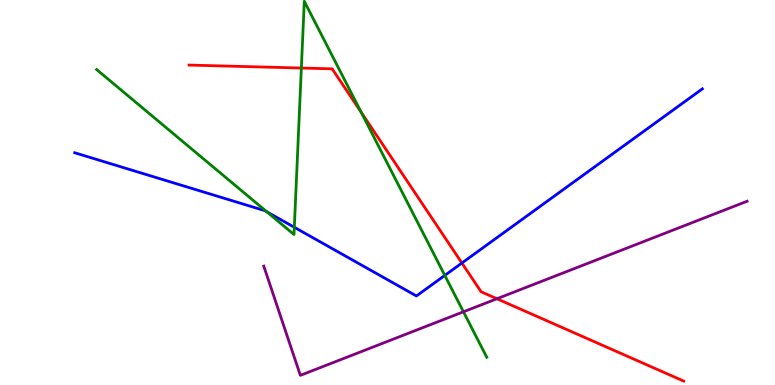[{'lines': ['blue', 'red'], 'intersections': [{'x': 5.96, 'y': 3.17}]}, {'lines': ['green', 'red'], 'intersections': [{'x': 3.89, 'y': 8.23}, {'x': 4.66, 'y': 7.08}]}, {'lines': ['purple', 'red'], 'intersections': [{'x': 6.41, 'y': 2.24}]}, {'lines': ['blue', 'green'], 'intersections': [{'x': 3.44, 'y': 4.5}, {'x': 3.8, 'y': 4.1}, {'x': 5.74, 'y': 2.85}]}, {'lines': ['blue', 'purple'], 'intersections': []}, {'lines': ['green', 'purple'], 'intersections': [{'x': 5.98, 'y': 1.9}]}]